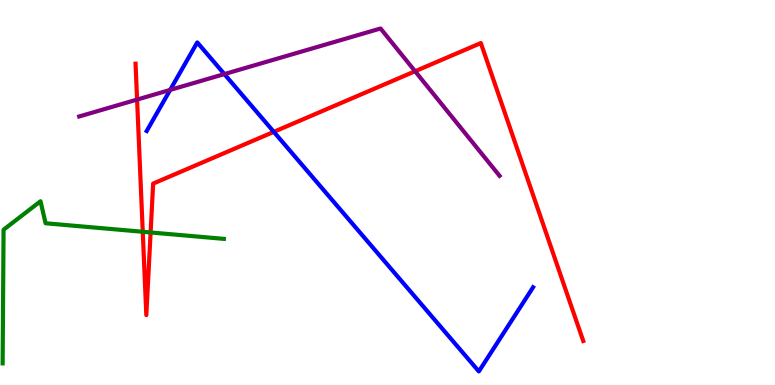[{'lines': ['blue', 'red'], 'intersections': [{'x': 3.53, 'y': 6.58}]}, {'lines': ['green', 'red'], 'intersections': [{'x': 1.84, 'y': 3.98}, {'x': 1.94, 'y': 3.96}]}, {'lines': ['purple', 'red'], 'intersections': [{'x': 1.77, 'y': 7.41}, {'x': 5.36, 'y': 8.15}]}, {'lines': ['blue', 'green'], 'intersections': []}, {'lines': ['blue', 'purple'], 'intersections': [{'x': 2.2, 'y': 7.66}, {'x': 2.9, 'y': 8.08}]}, {'lines': ['green', 'purple'], 'intersections': []}]